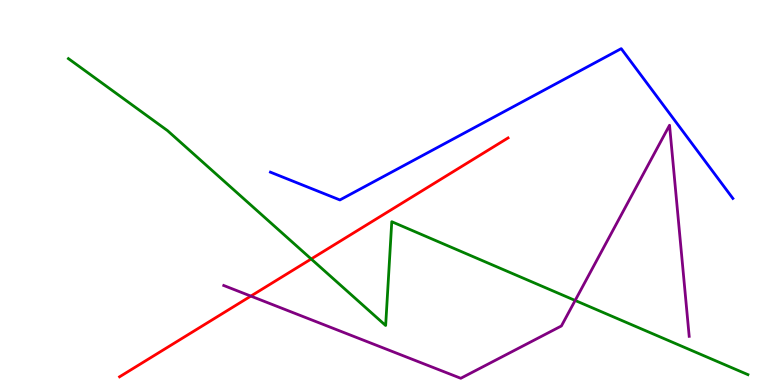[{'lines': ['blue', 'red'], 'intersections': []}, {'lines': ['green', 'red'], 'intersections': [{'x': 4.02, 'y': 3.27}]}, {'lines': ['purple', 'red'], 'intersections': [{'x': 3.24, 'y': 2.31}]}, {'lines': ['blue', 'green'], 'intersections': []}, {'lines': ['blue', 'purple'], 'intersections': []}, {'lines': ['green', 'purple'], 'intersections': [{'x': 7.42, 'y': 2.2}]}]